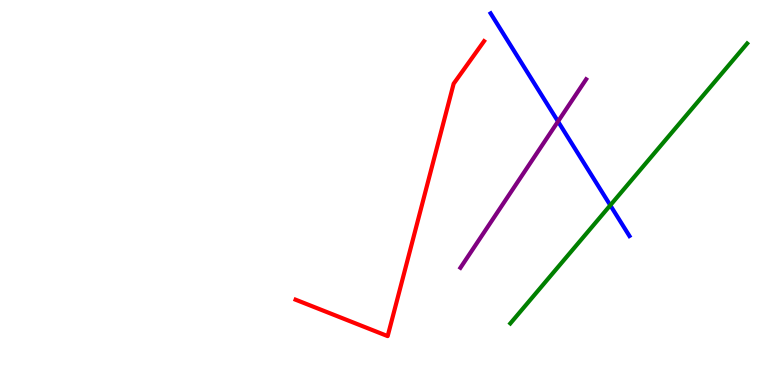[{'lines': ['blue', 'red'], 'intersections': []}, {'lines': ['green', 'red'], 'intersections': []}, {'lines': ['purple', 'red'], 'intersections': []}, {'lines': ['blue', 'green'], 'intersections': [{'x': 7.87, 'y': 4.67}]}, {'lines': ['blue', 'purple'], 'intersections': [{'x': 7.2, 'y': 6.85}]}, {'lines': ['green', 'purple'], 'intersections': []}]